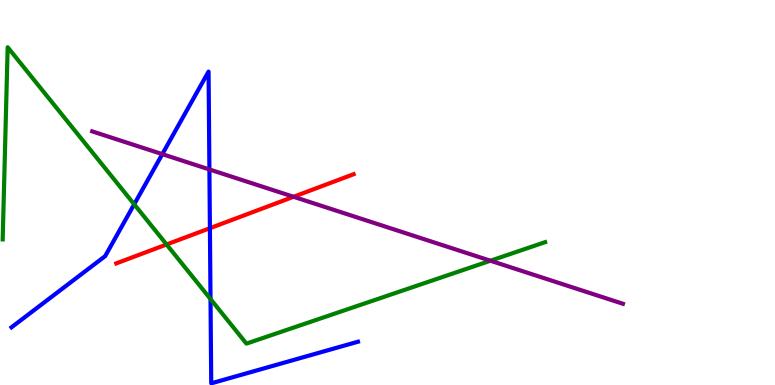[{'lines': ['blue', 'red'], 'intersections': [{'x': 2.71, 'y': 4.07}]}, {'lines': ['green', 'red'], 'intersections': [{'x': 2.15, 'y': 3.65}]}, {'lines': ['purple', 'red'], 'intersections': [{'x': 3.79, 'y': 4.89}]}, {'lines': ['blue', 'green'], 'intersections': [{'x': 1.73, 'y': 4.69}, {'x': 2.72, 'y': 2.23}]}, {'lines': ['blue', 'purple'], 'intersections': [{'x': 2.09, 'y': 6.0}, {'x': 2.7, 'y': 5.6}]}, {'lines': ['green', 'purple'], 'intersections': [{'x': 6.33, 'y': 3.23}]}]